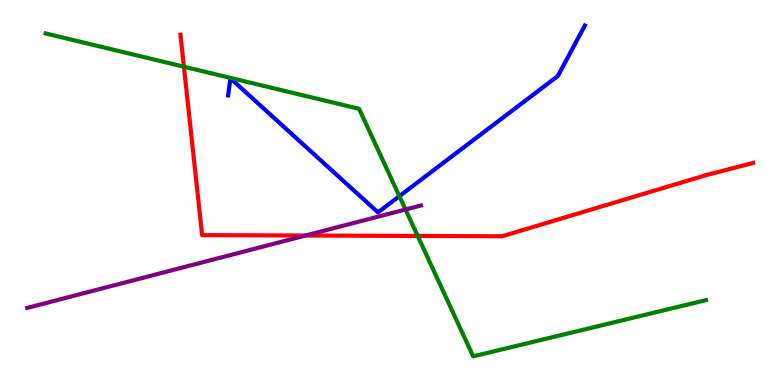[{'lines': ['blue', 'red'], 'intersections': []}, {'lines': ['green', 'red'], 'intersections': [{'x': 2.37, 'y': 8.27}, {'x': 5.39, 'y': 3.87}]}, {'lines': ['purple', 'red'], 'intersections': [{'x': 3.94, 'y': 3.88}]}, {'lines': ['blue', 'green'], 'intersections': [{'x': 5.15, 'y': 4.9}]}, {'lines': ['blue', 'purple'], 'intersections': []}, {'lines': ['green', 'purple'], 'intersections': [{'x': 5.23, 'y': 4.56}]}]